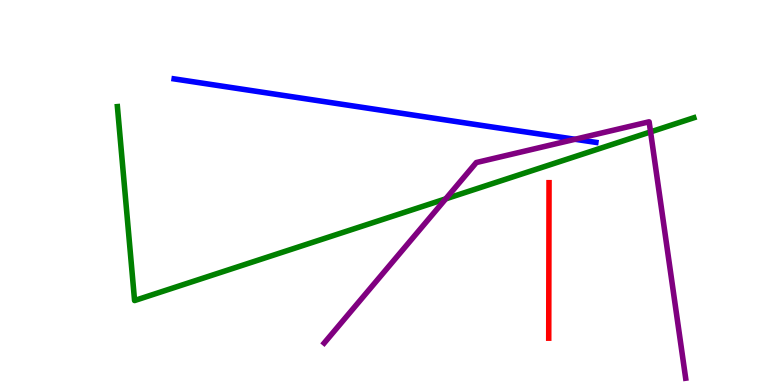[{'lines': ['blue', 'red'], 'intersections': []}, {'lines': ['green', 'red'], 'intersections': []}, {'lines': ['purple', 'red'], 'intersections': []}, {'lines': ['blue', 'green'], 'intersections': []}, {'lines': ['blue', 'purple'], 'intersections': [{'x': 7.42, 'y': 6.38}]}, {'lines': ['green', 'purple'], 'intersections': [{'x': 5.75, 'y': 4.83}, {'x': 8.39, 'y': 6.57}]}]